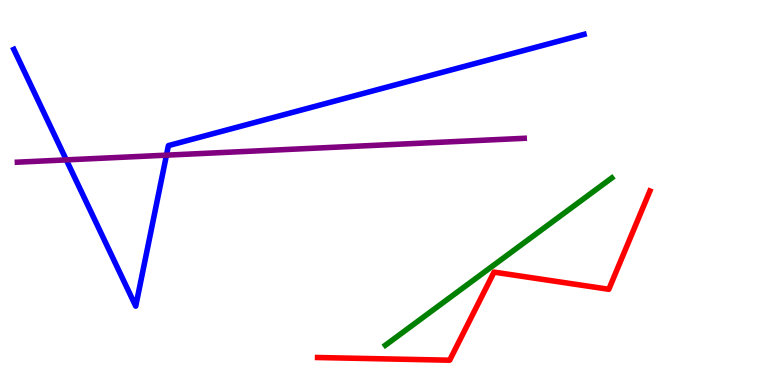[{'lines': ['blue', 'red'], 'intersections': []}, {'lines': ['green', 'red'], 'intersections': []}, {'lines': ['purple', 'red'], 'intersections': []}, {'lines': ['blue', 'green'], 'intersections': []}, {'lines': ['blue', 'purple'], 'intersections': [{'x': 0.855, 'y': 5.85}, {'x': 2.15, 'y': 5.97}]}, {'lines': ['green', 'purple'], 'intersections': []}]